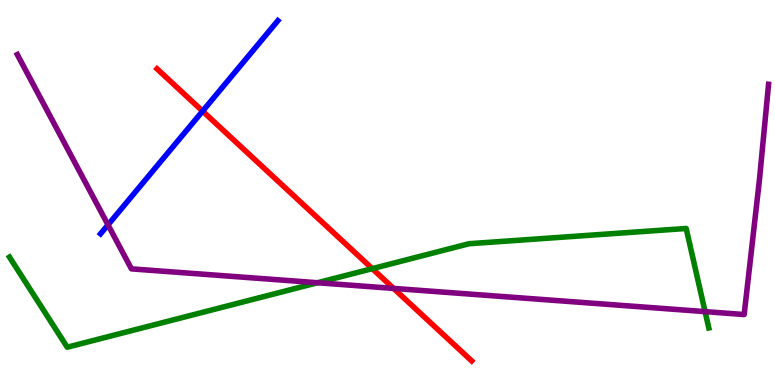[{'lines': ['blue', 'red'], 'intersections': [{'x': 2.61, 'y': 7.11}]}, {'lines': ['green', 'red'], 'intersections': [{'x': 4.8, 'y': 3.02}]}, {'lines': ['purple', 'red'], 'intersections': [{'x': 5.08, 'y': 2.51}]}, {'lines': ['blue', 'green'], 'intersections': []}, {'lines': ['blue', 'purple'], 'intersections': [{'x': 1.39, 'y': 4.16}]}, {'lines': ['green', 'purple'], 'intersections': [{'x': 4.1, 'y': 2.66}, {'x': 9.1, 'y': 1.91}]}]